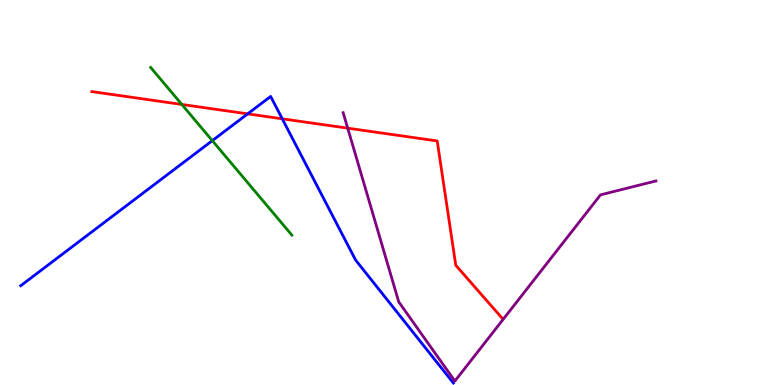[{'lines': ['blue', 'red'], 'intersections': [{'x': 3.2, 'y': 7.04}, {'x': 3.64, 'y': 6.91}]}, {'lines': ['green', 'red'], 'intersections': [{'x': 2.35, 'y': 7.29}]}, {'lines': ['purple', 'red'], 'intersections': [{'x': 4.49, 'y': 6.67}]}, {'lines': ['blue', 'green'], 'intersections': [{'x': 2.74, 'y': 6.35}]}, {'lines': ['blue', 'purple'], 'intersections': []}, {'lines': ['green', 'purple'], 'intersections': []}]